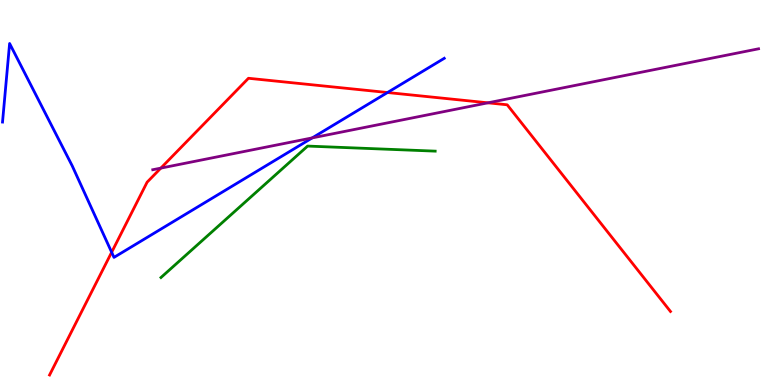[{'lines': ['blue', 'red'], 'intersections': [{'x': 1.44, 'y': 3.45}, {'x': 5.0, 'y': 7.6}]}, {'lines': ['green', 'red'], 'intersections': []}, {'lines': ['purple', 'red'], 'intersections': [{'x': 2.08, 'y': 5.63}, {'x': 6.3, 'y': 7.33}]}, {'lines': ['blue', 'green'], 'intersections': []}, {'lines': ['blue', 'purple'], 'intersections': [{'x': 4.03, 'y': 6.42}]}, {'lines': ['green', 'purple'], 'intersections': []}]